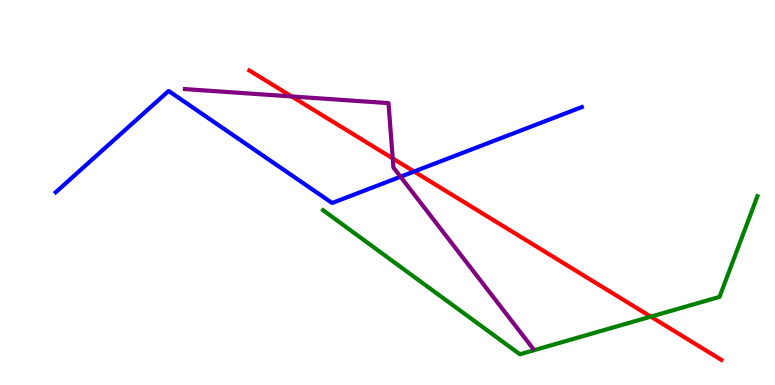[{'lines': ['blue', 'red'], 'intersections': [{'x': 5.34, 'y': 5.55}]}, {'lines': ['green', 'red'], 'intersections': [{'x': 8.4, 'y': 1.78}]}, {'lines': ['purple', 'red'], 'intersections': [{'x': 3.76, 'y': 7.5}, {'x': 5.07, 'y': 5.89}]}, {'lines': ['blue', 'green'], 'intersections': []}, {'lines': ['blue', 'purple'], 'intersections': [{'x': 5.17, 'y': 5.41}]}, {'lines': ['green', 'purple'], 'intersections': []}]